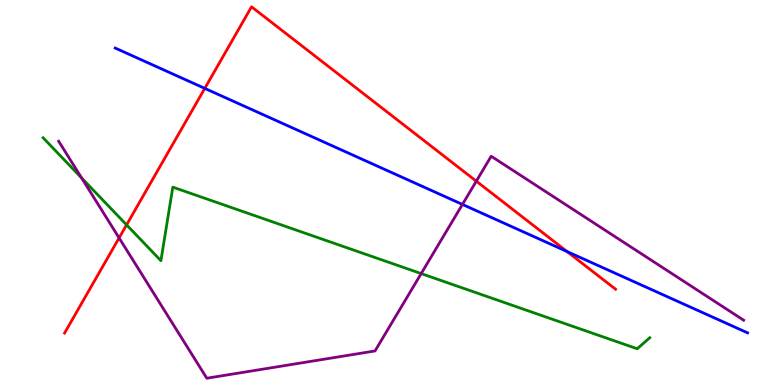[{'lines': ['blue', 'red'], 'intersections': [{'x': 2.64, 'y': 7.7}, {'x': 7.32, 'y': 3.47}]}, {'lines': ['green', 'red'], 'intersections': [{'x': 1.63, 'y': 4.16}]}, {'lines': ['purple', 'red'], 'intersections': [{'x': 1.54, 'y': 3.82}, {'x': 6.15, 'y': 5.29}]}, {'lines': ['blue', 'green'], 'intersections': []}, {'lines': ['blue', 'purple'], 'intersections': [{'x': 5.97, 'y': 4.69}]}, {'lines': ['green', 'purple'], 'intersections': [{'x': 1.05, 'y': 5.38}, {'x': 5.43, 'y': 2.89}]}]